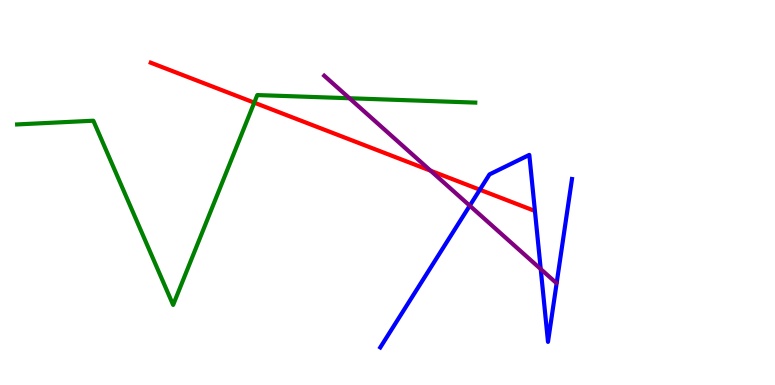[{'lines': ['blue', 'red'], 'intersections': [{'x': 6.19, 'y': 5.07}]}, {'lines': ['green', 'red'], 'intersections': [{'x': 3.28, 'y': 7.33}]}, {'lines': ['purple', 'red'], 'intersections': [{'x': 5.56, 'y': 5.57}]}, {'lines': ['blue', 'green'], 'intersections': []}, {'lines': ['blue', 'purple'], 'intersections': [{'x': 6.06, 'y': 4.66}, {'x': 6.98, 'y': 3.01}]}, {'lines': ['green', 'purple'], 'intersections': [{'x': 4.51, 'y': 7.45}]}]